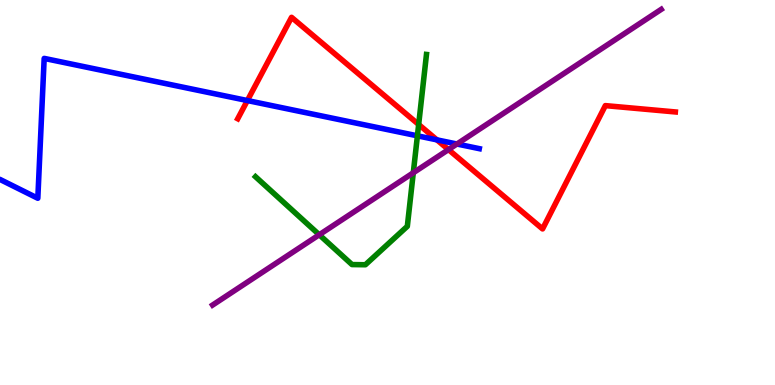[{'lines': ['blue', 'red'], 'intersections': [{'x': 3.19, 'y': 7.39}, {'x': 5.64, 'y': 6.37}]}, {'lines': ['green', 'red'], 'intersections': [{'x': 5.4, 'y': 6.77}]}, {'lines': ['purple', 'red'], 'intersections': [{'x': 5.79, 'y': 6.11}]}, {'lines': ['blue', 'green'], 'intersections': [{'x': 5.39, 'y': 6.47}]}, {'lines': ['blue', 'purple'], 'intersections': [{'x': 5.9, 'y': 6.26}]}, {'lines': ['green', 'purple'], 'intersections': [{'x': 4.12, 'y': 3.9}, {'x': 5.33, 'y': 5.51}]}]